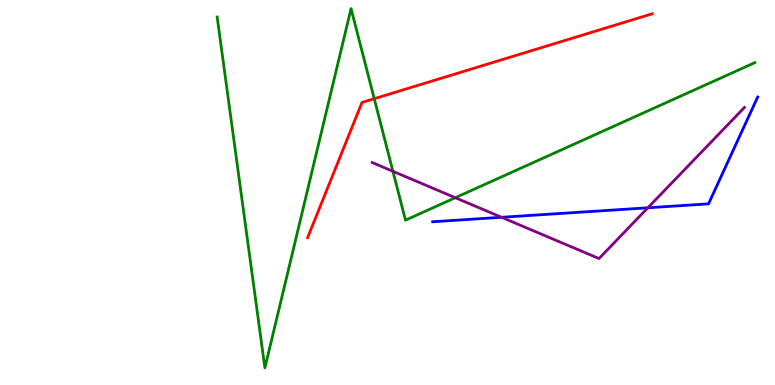[{'lines': ['blue', 'red'], 'intersections': []}, {'lines': ['green', 'red'], 'intersections': [{'x': 4.83, 'y': 7.44}]}, {'lines': ['purple', 'red'], 'intersections': []}, {'lines': ['blue', 'green'], 'intersections': []}, {'lines': ['blue', 'purple'], 'intersections': [{'x': 6.47, 'y': 4.36}, {'x': 8.36, 'y': 4.6}]}, {'lines': ['green', 'purple'], 'intersections': [{'x': 5.07, 'y': 5.55}, {'x': 5.88, 'y': 4.86}]}]